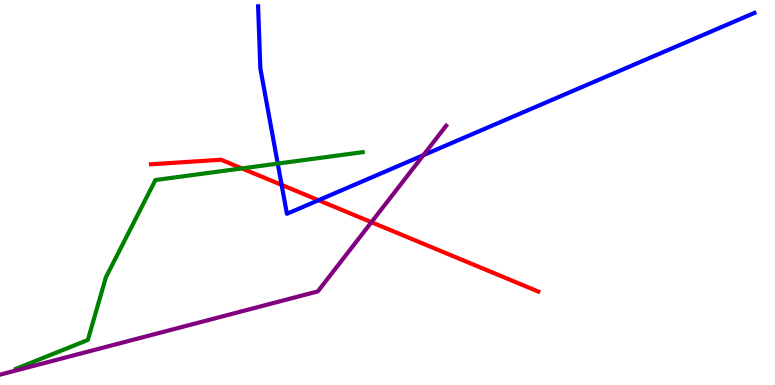[{'lines': ['blue', 'red'], 'intersections': [{'x': 3.63, 'y': 5.2}, {'x': 4.11, 'y': 4.8}]}, {'lines': ['green', 'red'], 'intersections': [{'x': 3.12, 'y': 5.63}]}, {'lines': ['purple', 'red'], 'intersections': [{'x': 4.79, 'y': 4.23}]}, {'lines': ['blue', 'green'], 'intersections': [{'x': 3.58, 'y': 5.75}]}, {'lines': ['blue', 'purple'], 'intersections': [{'x': 5.46, 'y': 5.97}]}, {'lines': ['green', 'purple'], 'intersections': []}]